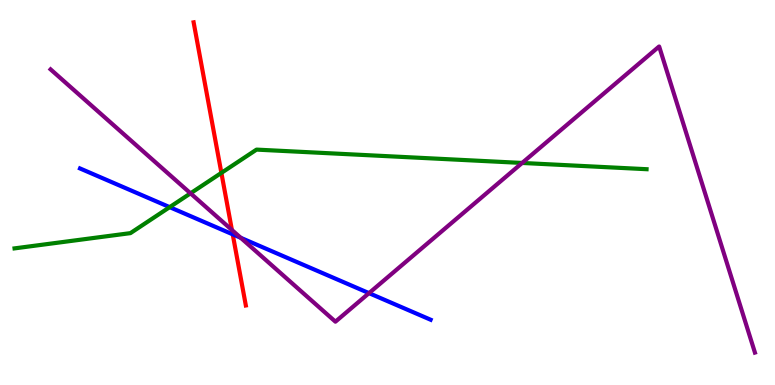[{'lines': ['blue', 'red'], 'intersections': [{'x': 3.0, 'y': 3.91}]}, {'lines': ['green', 'red'], 'intersections': [{'x': 2.86, 'y': 5.51}]}, {'lines': ['purple', 'red'], 'intersections': [{'x': 2.99, 'y': 4.03}]}, {'lines': ['blue', 'green'], 'intersections': [{'x': 2.19, 'y': 4.62}]}, {'lines': ['blue', 'purple'], 'intersections': [{'x': 3.11, 'y': 3.82}, {'x': 4.76, 'y': 2.39}]}, {'lines': ['green', 'purple'], 'intersections': [{'x': 2.46, 'y': 4.98}, {'x': 6.74, 'y': 5.77}]}]